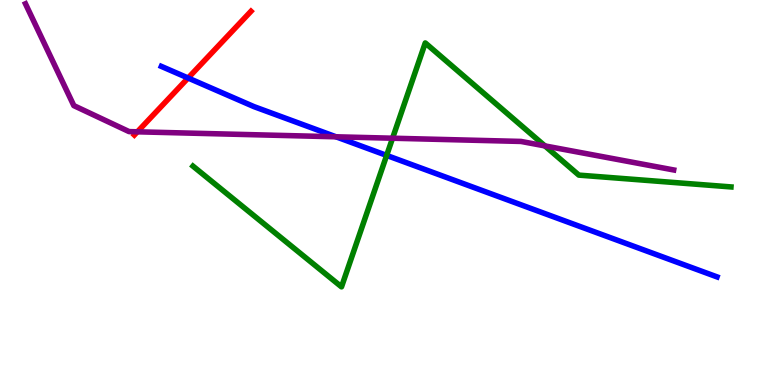[{'lines': ['blue', 'red'], 'intersections': [{'x': 2.43, 'y': 7.97}]}, {'lines': ['green', 'red'], 'intersections': []}, {'lines': ['purple', 'red'], 'intersections': [{'x': 1.77, 'y': 6.58}]}, {'lines': ['blue', 'green'], 'intersections': [{'x': 4.99, 'y': 5.96}]}, {'lines': ['blue', 'purple'], 'intersections': [{'x': 4.34, 'y': 6.45}]}, {'lines': ['green', 'purple'], 'intersections': [{'x': 5.07, 'y': 6.41}, {'x': 7.03, 'y': 6.21}]}]